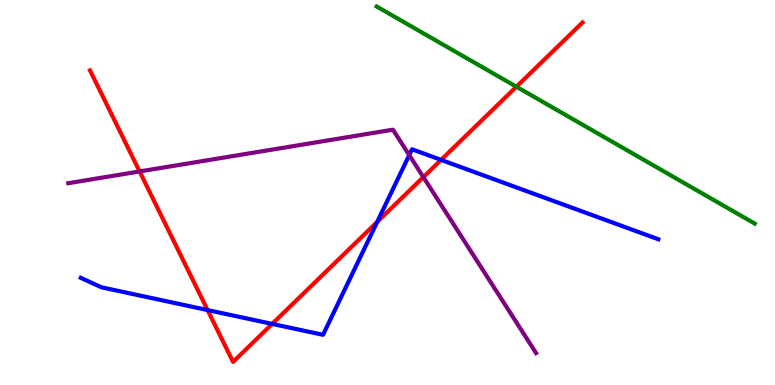[{'lines': ['blue', 'red'], 'intersections': [{'x': 2.68, 'y': 1.95}, {'x': 3.51, 'y': 1.59}, {'x': 4.87, 'y': 4.24}, {'x': 5.69, 'y': 5.85}]}, {'lines': ['green', 'red'], 'intersections': [{'x': 6.66, 'y': 7.75}]}, {'lines': ['purple', 'red'], 'intersections': [{'x': 1.8, 'y': 5.55}, {'x': 5.46, 'y': 5.4}]}, {'lines': ['blue', 'green'], 'intersections': []}, {'lines': ['blue', 'purple'], 'intersections': [{'x': 5.28, 'y': 5.97}]}, {'lines': ['green', 'purple'], 'intersections': []}]